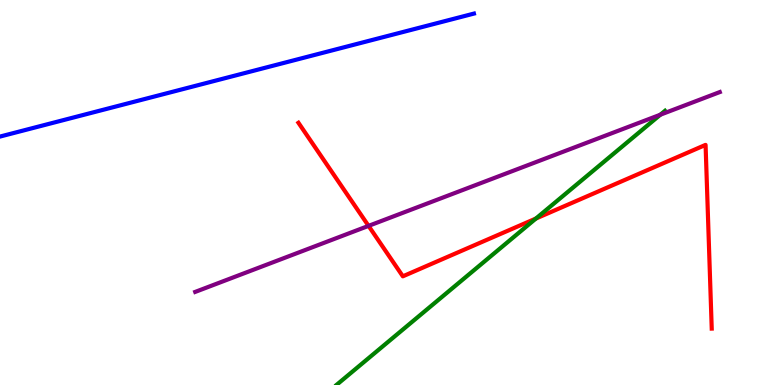[{'lines': ['blue', 'red'], 'intersections': []}, {'lines': ['green', 'red'], 'intersections': [{'x': 6.92, 'y': 4.32}]}, {'lines': ['purple', 'red'], 'intersections': [{'x': 4.76, 'y': 4.13}]}, {'lines': ['blue', 'green'], 'intersections': []}, {'lines': ['blue', 'purple'], 'intersections': []}, {'lines': ['green', 'purple'], 'intersections': [{'x': 8.52, 'y': 7.02}]}]